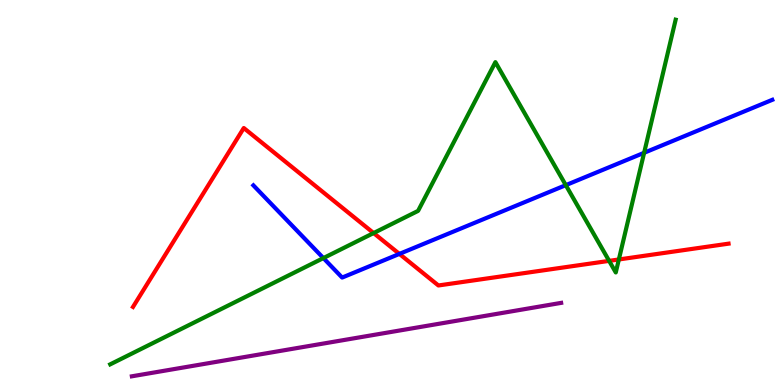[{'lines': ['blue', 'red'], 'intersections': [{'x': 5.15, 'y': 3.4}]}, {'lines': ['green', 'red'], 'intersections': [{'x': 4.82, 'y': 3.95}, {'x': 7.86, 'y': 3.22}, {'x': 7.99, 'y': 3.26}]}, {'lines': ['purple', 'red'], 'intersections': []}, {'lines': ['blue', 'green'], 'intersections': [{'x': 4.17, 'y': 3.3}, {'x': 7.3, 'y': 5.19}, {'x': 8.31, 'y': 6.03}]}, {'lines': ['blue', 'purple'], 'intersections': []}, {'lines': ['green', 'purple'], 'intersections': []}]